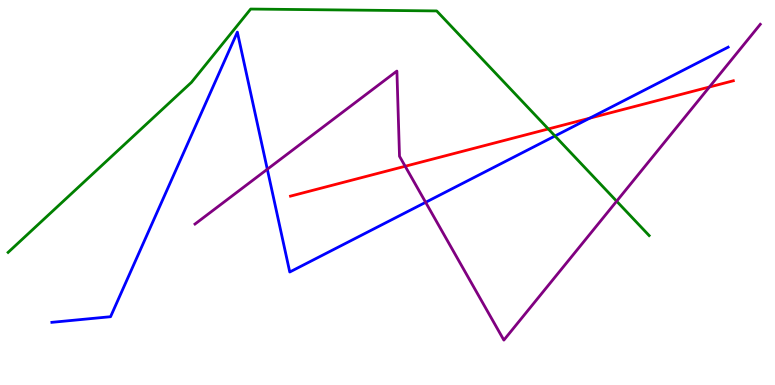[{'lines': ['blue', 'red'], 'intersections': [{'x': 7.61, 'y': 6.93}]}, {'lines': ['green', 'red'], 'intersections': [{'x': 7.08, 'y': 6.65}]}, {'lines': ['purple', 'red'], 'intersections': [{'x': 5.23, 'y': 5.68}, {'x': 9.15, 'y': 7.74}]}, {'lines': ['blue', 'green'], 'intersections': [{'x': 7.16, 'y': 6.47}]}, {'lines': ['blue', 'purple'], 'intersections': [{'x': 3.45, 'y': 5.6}, {'x': 5.49, 'y': 4.74}]}, {'lines': ['green', 'purple'], 'intersections': [{'x': 7.96, 'y': 4.77}]}]